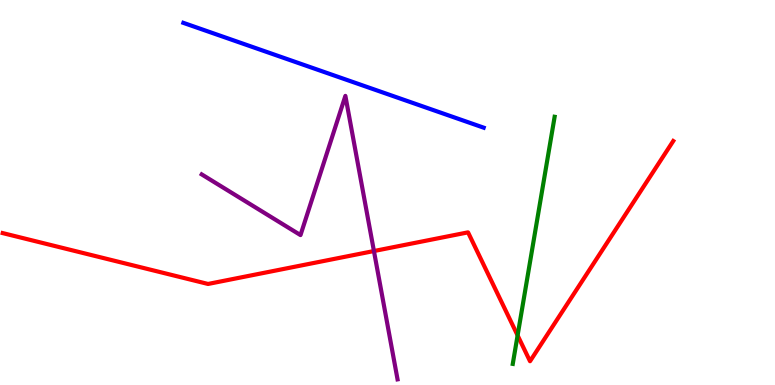[{'lines': ['blue', 'red'], 'intersections': []}, {'lines': ['green', 'red'], 'intersections': [{'x': 6.68, 'y': 1.29}]}, {'lines': ['purple', 'red'], 'intersections': [{'x': 4.82, 'y': 3.48}]}, {'lines': ['blue', 'green'], 'intersections': []}, {'lines': ['blue', 'purple'], 'intersections': []}, {'lines': ['green', 'purple'], 'intersections': []}]